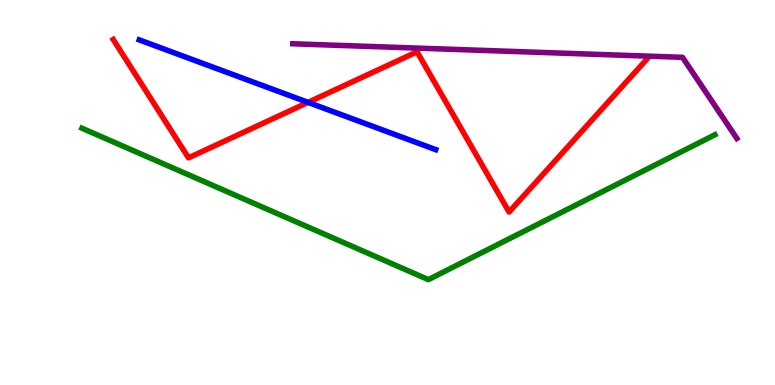[{'lines': ['blue', 'red'], 'intersections': [{'x': 3.98, 'y': 7.34}]}, {'lines': ['green', 'red'], 'intersections': []}, {'lines': ['purple', 'red'], 'intersections': []}, {'lines': ['blue', 'green'], 'intersections': []}, {'lines': ['blue', 'purple'], 'intersections': []}, {'lines': ['green', 'purple'], 'intersections': []}]